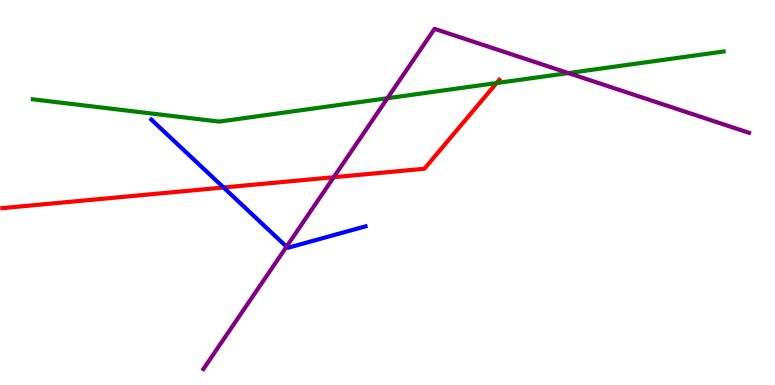[{'lines': ['blue', 'red'], 'intersections': [{'x': 2.88, 'y': 5.13}]}, {'lines': ['green', 'red'], 'intersections': [{'x': 6.41, 'y': 7.84}]}, {'lines': ['purple', 'red'], 'intersections': [{'x': 4.31, 'y': 5.4}]}, {'lines': ['blue', 'green'], 'intersections': []}, {'lines': ['blue', 'purple'], 'intersections': [{'x': 3.7, 'y': 3.59}]}, {'lines': ['green', 'purple'], 'intersections': [{'x': 5.0, 'y': 7.45}, {'x': 7.33, 'y': 8.1}]}]